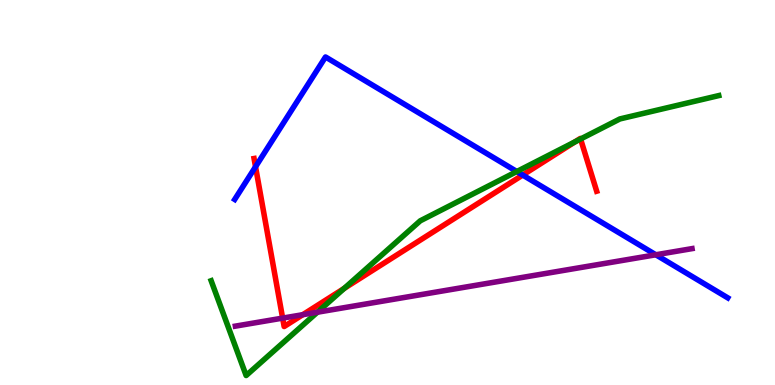[{'lines': ['blue', 'red'], 'intersections': [{'x': 3.3, 'y': 5.67}, {'x': 6.74, 'y': 5.45}]}, {'lines': ['green', 'red'], 'intersections': [{'x': 4.44, 'y': 2.51}, {'x': 7.42, 'y': 6.32}, {'x': 7.49, 'y': 6.39}]}, {'lines': ['purple', 'red'], 'intersections': [{'x': 3.65, 'y': 1.74}, {'x': 3.91, 'y': 1.83}]}, {'lines': ['blue', 'green'], 'intersections': [{'x': 6.67, 'y': 5.54}]}, {'lines': ['blue', 'purple'], 'intersections': [{'x': 8.46, 'y': 3.38}]}, {'lines': ['green', 'purple'], 'intersections': [{'x': 4.1, 'y': 1.89}]}]